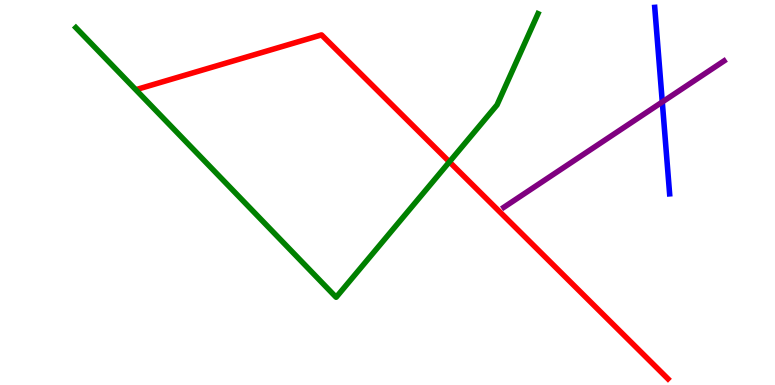[{'lines': ['blue', 'red'], 'intersections': []}, {'lines': ['green', 'red'], 'intersections': [{'x': 5.8, 'y': 5.8}]}, {'lines': ['purple', 'red'], 'intersections': []}, {'lines': ['blue', 'green'], 'intersections': []}, {'lines': ['blue', 'purple'], 'intersections': [{'x': 8.55, 'y': 7.35}]}, {'lines': ['green', 'purple'], 'intersections': []}]